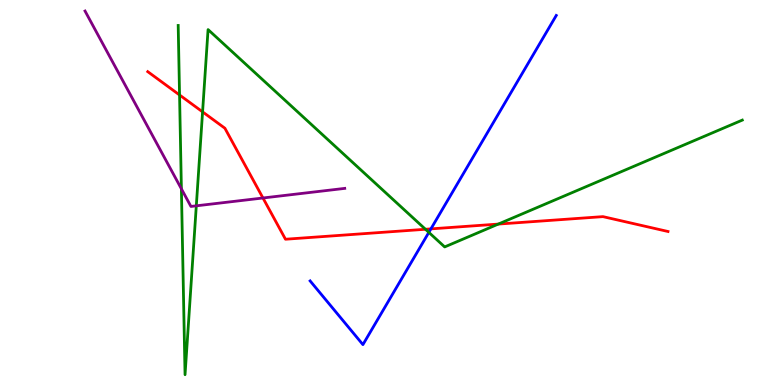[{'lines': ['blue', 'red'], 'intersections': [{'x': 5.56, 'y': 4.06}]}, {'lines': ['green', 'red'], 'intersections': [{'x': 2.32, 'y': 7.53}, {'x': 2.61, 'y': 7.09}, {'x': 5.49, 'y': 4.05}, {'x': 6.43, 'y': 4.18}]}, {'lines': ['purple', 'red'], 'intersections': [{'x': 3.39, 'y': 4.86}]}, {'lines': ['blue', 'green'], 'intersections': [{'x': 5.53, 'y': 3.96}]}, {'lines': ['blue', 'purple'], 'intersections': []}, {'lines': ['green', 'purple'], 'intersections': [{'x': 2.34, 'y': 5.09}, {'x': 2.53, 'y': 4.65}]}]